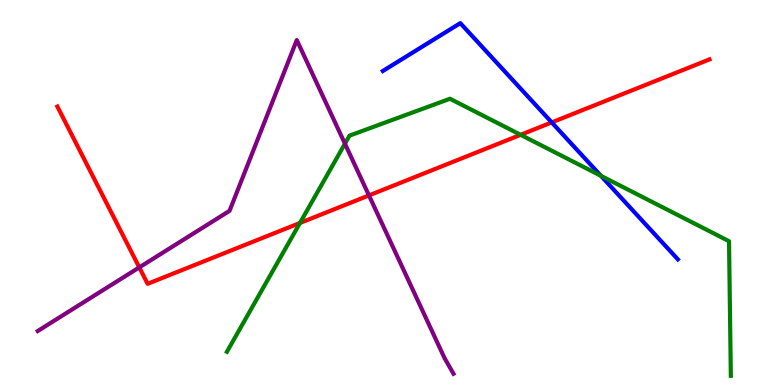[{'lines': ['blue', 'red'], 'intersections': [{'x': 7.12, 'y': 6.82}]}, {'lines': ['green', 'red'], 'intersections': [{'x': 3.87, 'y': 4.21}, {'x': 6.72, 'y': 6.5}]}, {'lines': ['purple', 'red'], 'intersections': [{'x': 1.8, 'y': 3.05}, {'x': 4.76, 'y': 4.92}]}, {'lines': ['blue', 'green'], 'intersections': [{'x': 7.75, 'y': 5.43}]}, {'lines': ['blue', 'purple'], 'intersections': []}, {'lines': ['green', 'purple'], 'intersections': [{'x': 4.45, 'y': 6.27}]}]